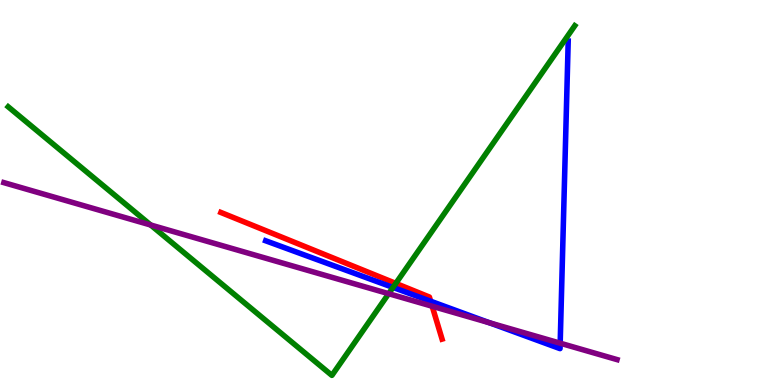[{'lines': ['blue', 'red'], 'intersections': [{'x': 5.56, 'y': 2.18}]}, {'lines': ['green', 'red'], 'intersections': [{'x': 5.11, 'y': 2.64}]}, {'lines': ['purple', 'red'], 'intersections': [{'x': 5.58, 'y': 2.05}]}, {'lines': ['blue', 'green'], 'intersections': [{'x': 5.07, 'y': 2.53}]}, {'lines': ['blue', 'purple'], 'intersections': [{'x': 6.32, 'y': 1.61}, {'x': 7.23, 'y': 1.09}]}, {'lines': ['green', 'purple'], 'intersections': [{'x': 1.94, 'y': 4.16}, {'x': 5.01, 'y': 2.37}]}]